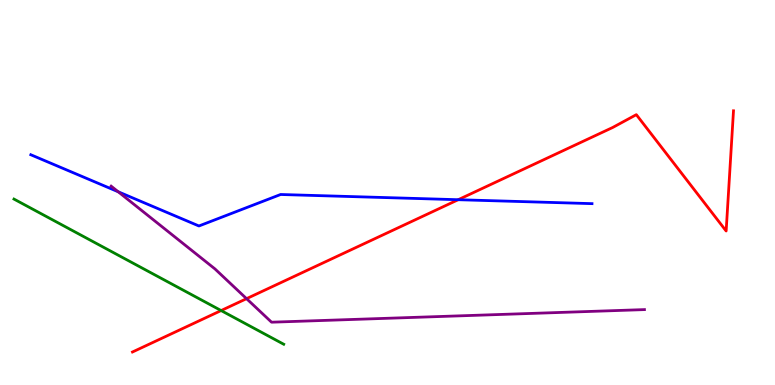[{'lines': ['blue', 'red'], 'intersections': [{'x': 5.91, 'y': 4.81}]}, {'lines': ['green', 'red'], 'intersections': [{'x': 2.85, 'y': 1.93}]}, {'lines': ['purple', 'red'], 'intersections': [{'x': 3.18, 'y': 2.24}]}, {'lines': ['blue', 'green'], 'intersections': []}, {'lines': ['blue', 'purple'], 'intersections': [{'x': 1.53, 'y': 5.02}]}, {'lines': ['green', 'purple'], 'intersections': []}]